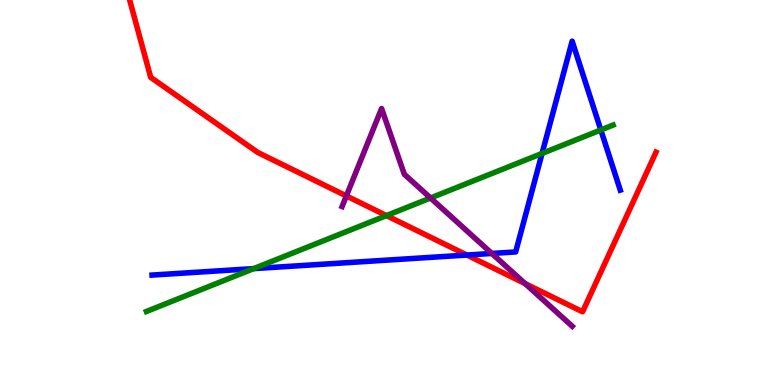[{'lines': ['blue', 'red'], 'intersections': [{'x': 6.02, 'y': 3.38}]}, {'lines': ['green', 'red'], 'intersections': [{'x': 4.99, 'y': 4.4}]}, {'lines': ['purple', 'red'], 'intersections': [{'x': 4.47, 'y': 4.91}, {'x': 6.78, 'y': 2.63}]}, {'lines': ['blue', 'green'], 'intersections': [{'x': 3.27, 'y': 3.02}, {'x': 6.99, 'y': 6.01}, {'x': 7.75, 'y': 6.62}]}, {'lines': ['blue', 'purple'], 'intersections': [{'x': 6.35, 'y': 3.42}]}, {'lines': ['green', 'purple'], 'intersections': [{'x': 5.56, 'y': 4.86}]}]